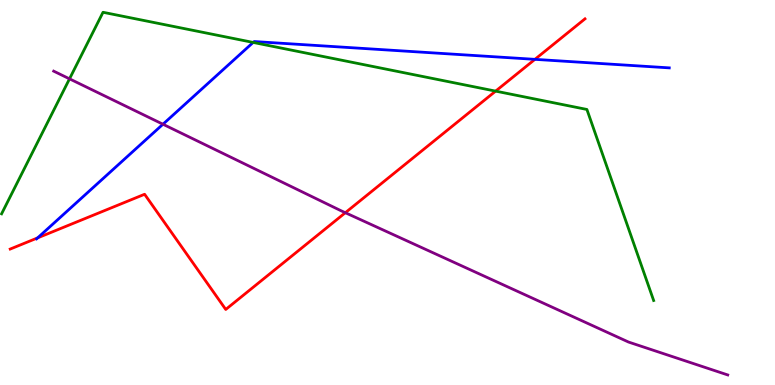[{'lines': ['blue', 'red'], 'intersections': [{'x': 0.486, 'y': 3.82}, {'x': 6.9, 'y': 8.46}]}, {'lines': ['green', 'red'], 'intersections': [{'x': 6.4, 'y': 7.63}]}, {'lines': ['purple', 'red'], 'intersections': [{'x': 4.46, 'y': 4.48}]}, {'lines': ['blue', 'green'], 'intersections': [{'x': 3.27, 'y': 8.9}]}, {'lines': ['blue', 'purple'], 'intersections': [{'x': 2.1, 'y': 6.77}]}, {'lines': ['green', 'purple'], 'intersections': [{'x': 0.897, 'y': 7.95}]}]